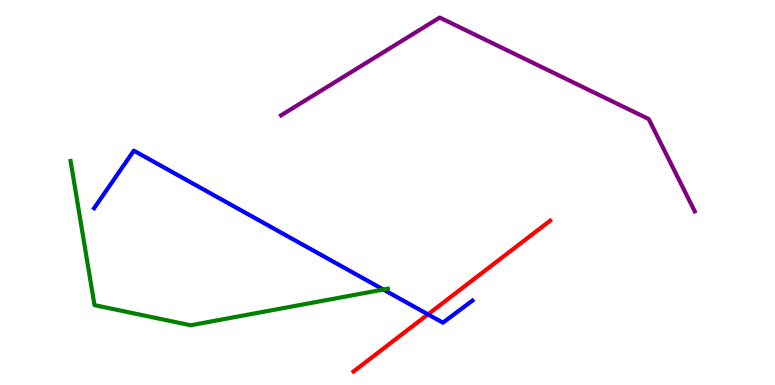[{'lines': ['blue', 'red'], 'intersections': [{'x': 5.52, 'y': 1.83}]}, {'lines': ['green', 'red'], 'intersections': []}, {'lines': ['purple', 'red'], 'intersections': []}, {'lines': ['blue', 'green'], 'intersections': [{'x': 4.95, 'y': 2.48}]}, {'lines': ['blue', 'purple'], 'intersections': []}, {'lines': ['green', 'purple'], 'intersections': []}]